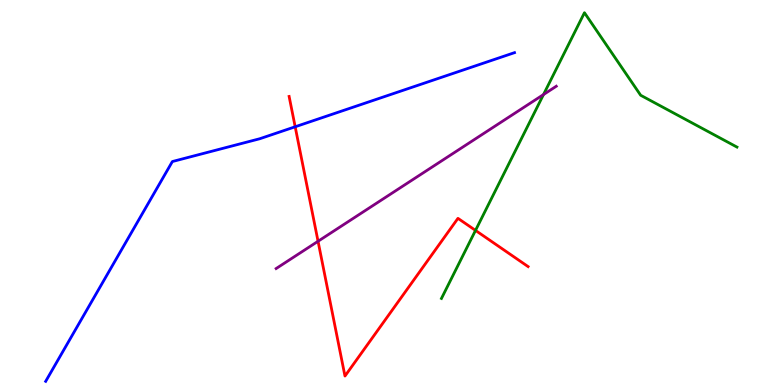[{'lines': ['blue', 'red'], 'intersections': [{'x': 3.81, 'y': 6.71}]}, {'lines': ['green', 'red'], 'intersections': [{'x': 6.14, 'y': 4.02}]}, {'lines': ['purple', 'red'], 'intersections': [{'x': 4.1, 'y': 3.73}]}, {'lines': ['blue', 'green'], 'intersections': []}, {'lines': ['blue', 'purple'], 'intersections': []}, {'lines': ['green', 'purple'], 'intersections': [{'x': 7.01, 'y': 7.54}]}]